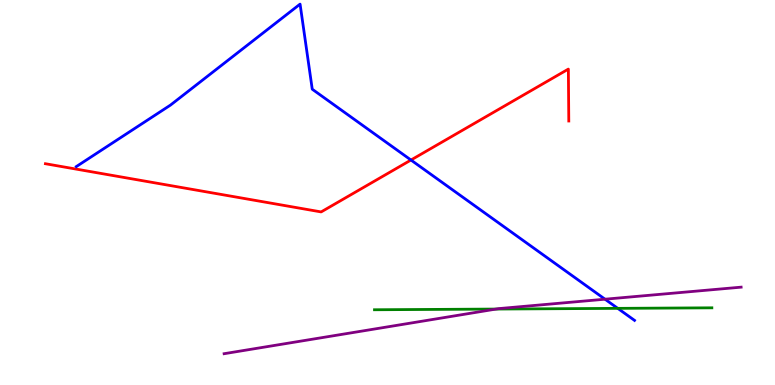[{'lines': ['blue', 'red'], 'intersections': [{'x': 5.3, 'y': 5.84}]}, {'lines': ['green', 'red'], 'intersections': []}, {'lines': ['purple', 'red'], 'intersections': []}, {'lines': ['blue', 'green'], 'intersections': [{'x': 7.97, 'y': 1.99}]}, {'lines': ['blue', 'purple'], 'intersections': [{'x': 7.81, 'y': 2.23}]}, {'lines': ['green', 'purple'], 'intersections': [{'x': 6.4, 'y': 1.97}]}]